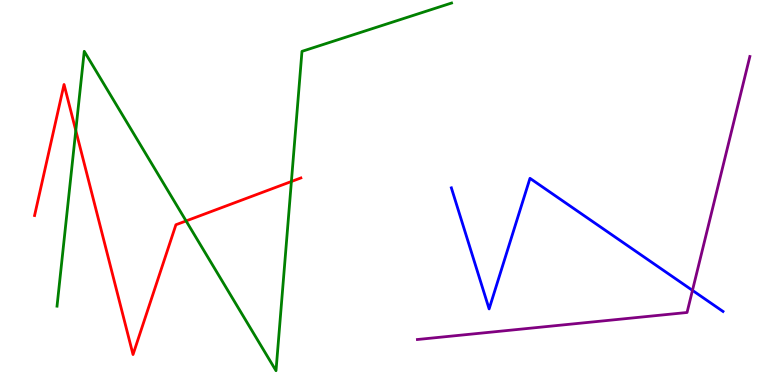[{'lines': ['blue', 'red'], 'intersections': []}, {'lines': ['green', 'red'], 'intersections': [{'x': 0.978, 'y': 6.61}, {'x': 2.4, 'y': 4.26}, {'x': 3.76, 'y': 5.29}]}, {'lines': ['purple', 'red'], 'intersections': []}, {'lines': ['blue', 'green'], 'intersections': []}, {'lines': ['blue', 'purple'], 'intersections': [{'x': 8.94, 'y': 2.46}]}, {'lines': ['green', 'purple'], 'intersections': []}]